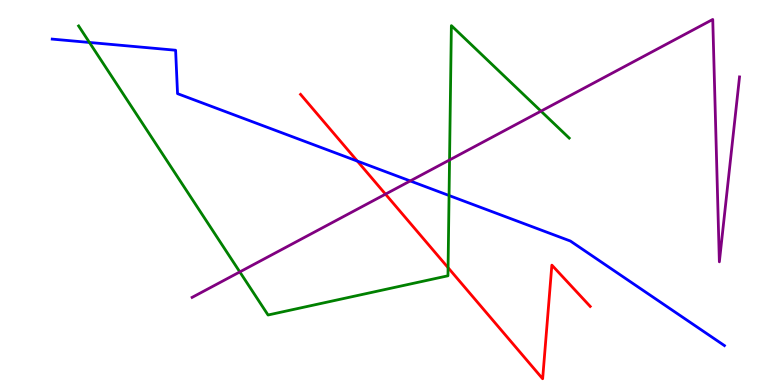[{'lines': ['blue', 'red'], 'intersections': [{'x': 4.61, 'y': 5.82}]}, {'lines': ['green', 'red'], 'intersections': [{'x': 5.78, 'y': 3.05}]}, {'lines': ['purple', 'red'], 'intersections': [{'x': 4.97, 'y': 4.96}]}, {'lines': ['blue', 'green'], 'intersections': [{'x': 1.15, 'y': 8.9}, {'x': 5.79, 'y': 4.92}]}, {'lines': ['blue', 'purple'], 'intersections': [{'x': 5.29, 'y': 5.3}]}, {'lines': ['green', 'purple'], 'intersections': [{'x': 3.09, 'y': 2.94}, {'x': 5.8, 'y': 5.85}, {'x': 6.98, 'y': 7.11}]}]